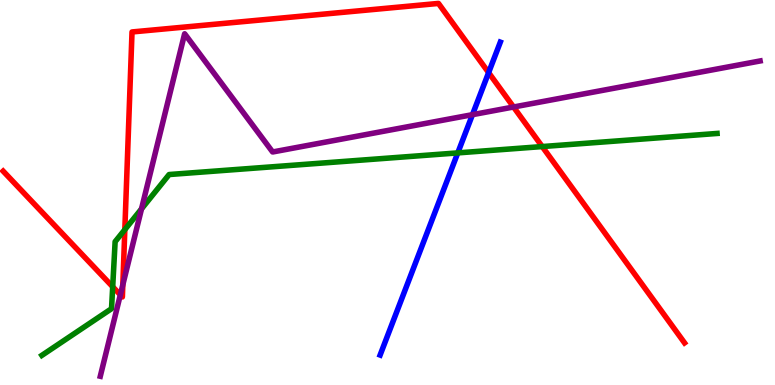[{'lines': ['blue', 'red'], 'intersections': [{'x': 6.3, 'y': 8.11}]}, {'lines': ['green', 'red'], 'intersections': [{'x': 1.45, 'y': 2.55}, {'x': 1.61, 'y': 4.04}, {'x': 7.0, 'y': 6.19}]}, {'lines': ['purple', 'red'], 'intersections': [{'x': 1.55, 'y': 2.34}, {'x': 1.58, 'y': 2.6}, {'x': 6.63, 'y': 7.22}]}, {'lines': ['blue', 'green'], 'intersections': [{'x': 5.91, 'y': 6.03}]}, {'lines': ['blue', 'purple'], 'intersections': [{'x': 6.1, 'y': 7.02}]}, {'lines': ['green', 'purple'], 'intersections': [{'x': 1.83, 'y': 4.57}]}]